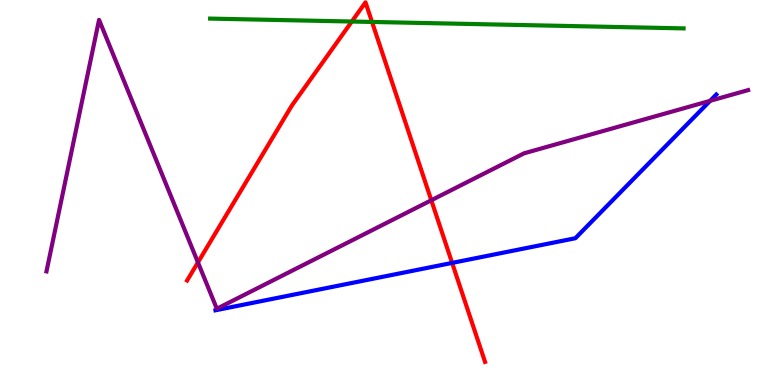[{'lines': ['blue', 'red'], 'intersections': [{'x': 5.83, 'y': 3.17}]}, {'lines': ['green', 'red'], 'intersections': [{'x': 4.54, 'y': 9.44}, {'x': 4.8, 'y': 9.43}]}, {'lines': ['purple', 'red'], 'intersections': [{'x': 2.55, 'y': 3.18}, {'x': 5.57, 'y': 4.8}]}, {'lines': ['blue', 'green'], 'intersections': []}, {'lines': ['blue', 'purple'], 'intersections': [{'x': 9.16, 'y': 7.38}]}, {'lines': ['green', 'purple'], 'intersections': []}]